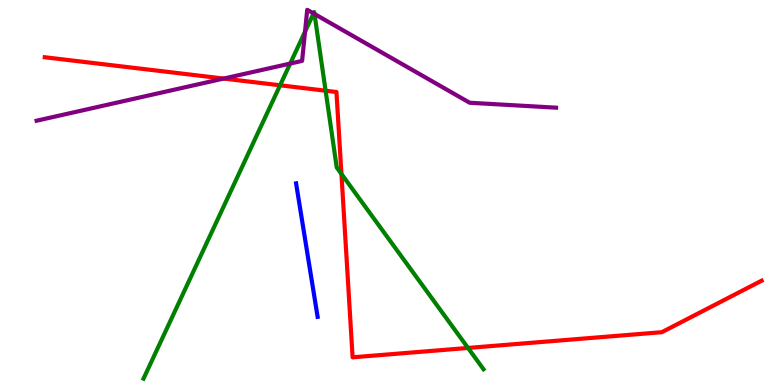[{'lines': ['blue', 'red'], 'intersections': []}, {'lines': ['green', 'red'], 'intersections': [{'x': 3.61, 'y': 7.78}, {'x': 4.2, 'y': 7.64}, {'x': 4.41, 'y': 5.48}, {'x': 6.04, 'y': 0.963}]}, {'lines': ['purple', 'red'], 'intersections': [{'x': 2.89, 'y': 7.96}]}, {'lines': ['blue', 'green'], 'intersections': []}, {'lines': ['blue', 'purple'], 'intersections': []}, {'lines': ['green', 'purple'], 'intersections': [{'x': 3.74, 'y': 8.35}, {'x': 3.94, 'y': 9.18}, {'x': 4.05, 'y': 9.65}, {'x': 4.06, 'y': 9.64}]}]